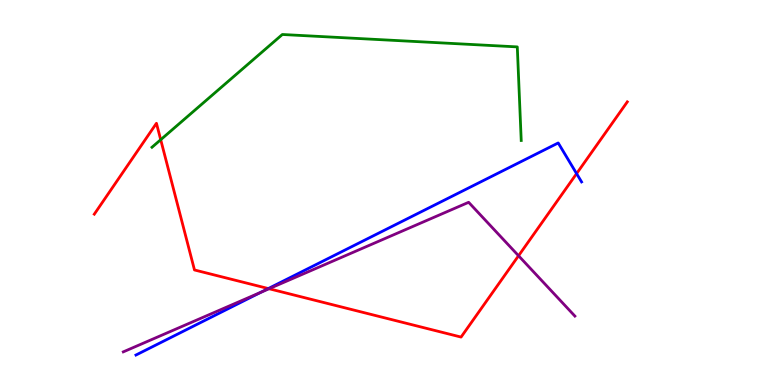[{'lines': ['blue', 'red'], 'intersections': [{'x': 3.46, 'y': 2.51}, {'x': 7.44, 'y': 5.49}]}, {'lines': ['green', 'red'], 'intersections': [{'x': 2.07, 'y': 6.37}]}, {'lines': ['purple', 'red'], 'intersections': [{'x': 3.47, 'y': 2.5}, {'x': 6.69, 'y': 3.36}]}, {'lines': ['blue', 'green'], 'intersections': []}, {'lines': ['blue', 'purple'], 'intersections': [{'x': 3.37, 'y': 2.41}]}, {'lines': ['green', 'purple'], 'intersections': []}]